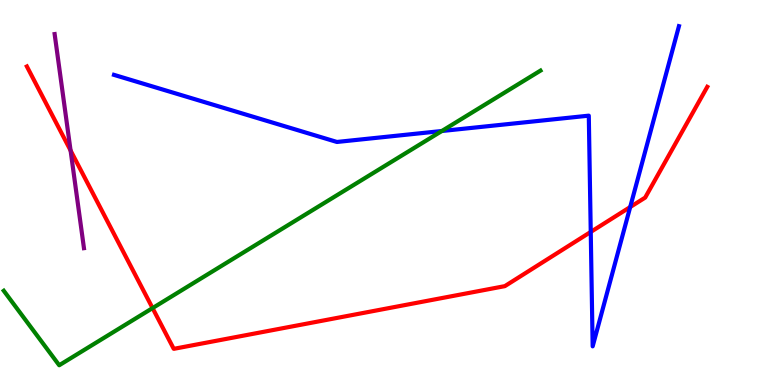[{'lines': ['blue', 'red'], 'intersections': [{'x': 7.62, 'y': 3.98}, {'x': 8.13, 'y': 4.62}]}, {'lines': ['green', 'red'], 'intersections': [{'x': 1.97, 'y': 2.0}]}, {'lines': ['purple', 'red'], 'intersections': [{'x': 0.911, 'y': 6.09}]}, {'lines': ['blue', 'green'], 'intersections': [{'x': 5.7, 'y': 6.6}]}, {'lines': ['blue', 'purple'], 'intersections': []}, {'lines': ['green', 'purple'], 'intersections': []}]